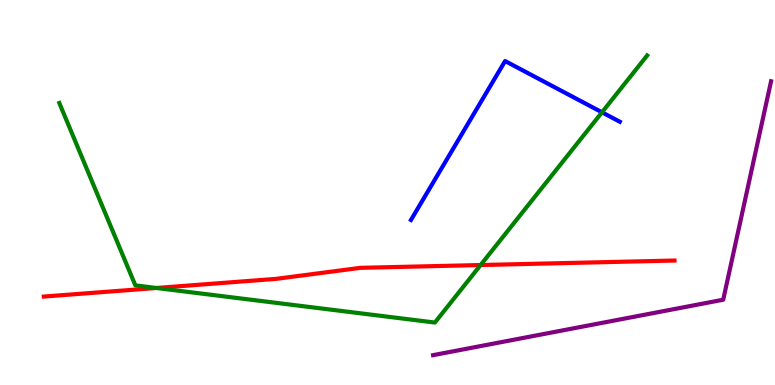[{'lines': ['blue', 'red'], 'intersections': []}, {'lines': ['green', 'red'], 'intersections': [{'x': 2.02, 'y': 2.52}, {'x': 6.2, 'y': 3.12}]}, {'lines': ['purple', 'red'], 'intersections': []}, {'lines': ['blue', 'green'], 'intersections': [{'x': 7.77, 'y': 7.08}]}, {'lines': ['blue', 'purple'], 'intersections': []}, {'lines': ['green', 'purple'], 'intersections': []}]